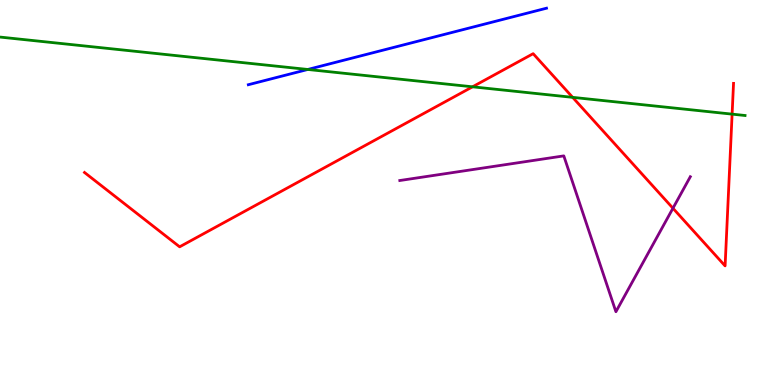[{'lines': ['blue', 'red'], 'intersections': []}, {'lines': ['green', 'red'], 'intersections': [{'x': 6.1, 'y': 7.75}, {'x': 7.39, 'y': 7.47}, {'x': 9.45, 'y': 7.04}]}, {'lines': ['purple', 'red'], 'intersections': [{'x': 8.68, 'y': 4.59}]}, {'lines': ['blue', 'green'], 'intersections': [{'x': 3.97, 'y': 8.2}]}, {'lines': ['blue', 'purple'], 'intersections': []}, {'lines': ['green', 'purple'], 'intersections': []}]